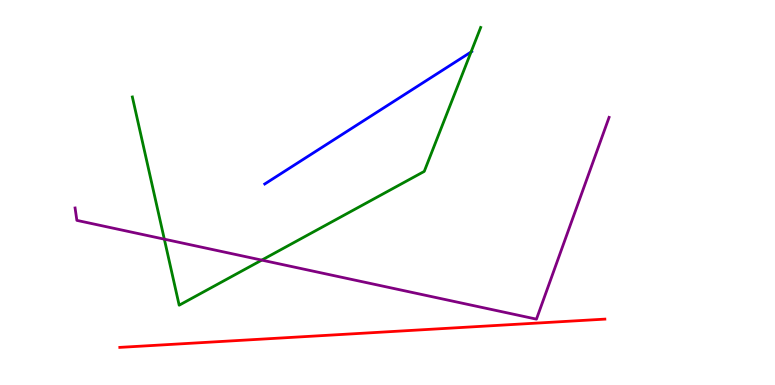[{'lines': ['blue', 'red'], 'intersections': []}, {'lines': ['green', 'red'], 'intersections': []}, {'lines': ['purple', 'red'], 'intersections': []}, {'lines': ['blue', 'green'], 'intersections': [{'x': 6.08, 'y': 8.65}]}, {'lines': ['blue', 'purple'], 'intersections': []}, {'lines': ['green', 'purple'], 'intersections': [{'x': 2.12, 'y': 3.79}, {'x': 3.38, 'y': 3.24}]}]